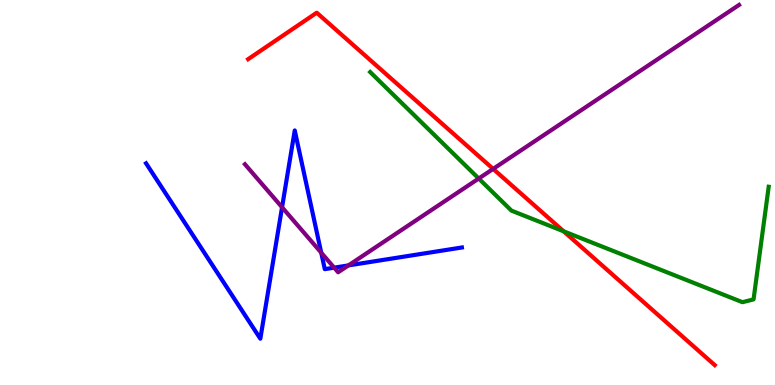[{'lines': ['blue', 'red'], 'intersections': []}, {'lines': ['green', 'red'], 'intersections': [{'x': 7.27, 'y': 3.99}]}, {'lines': ['purple', 'red'], 'intersections': [{'x': 6.36, 'y': 5.61}]}, {'lines': ['blue', 'green'], 'intersections': []}, {'lines': ['blue', 'purple'], 'intersections': [{'x': 3.64, 'y': 4.62}, {'x': 4.14, 'y': 3.44}, {'x': 4.31, 'y': 3.05}, {'x': 4.5, 'y': 3.11}]}, {'lines': ['green', 'purple'], 'intersections': [{'x': 6.18, 'y': 5.36}]}]